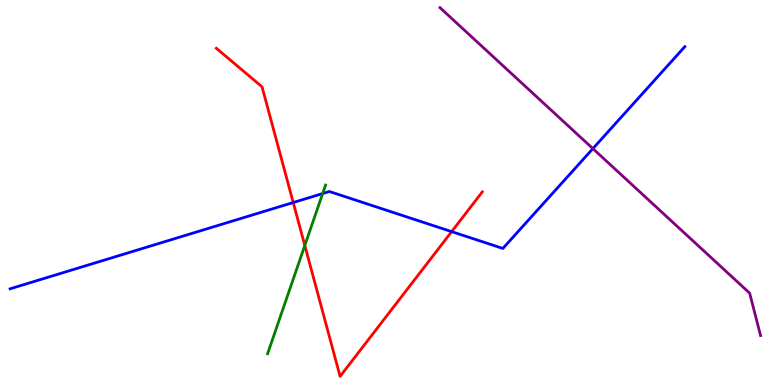[{'lines': ['blue', 'red'], 'intersections': [{'x': 3.78, 'y': 4.74}, {'x': 5.83, 'y': 3.98}]}, {'lines': ['green', 'red'], 'intersections': [{'x': 3.93, 'y': 3.62}]}, {'lines': ['purple', 'red'], 'intersections': []}, {'lines': ['blue', 'green'], 'intersections': [{'x': 4.16, 'y': 4.97}]}, {'lines': ['blue', 'purple'], 'intersections': [{'x': 7.65, 'y': 6.14}]}, {'lines': ['green', 'purple'], 'intersections': []}]